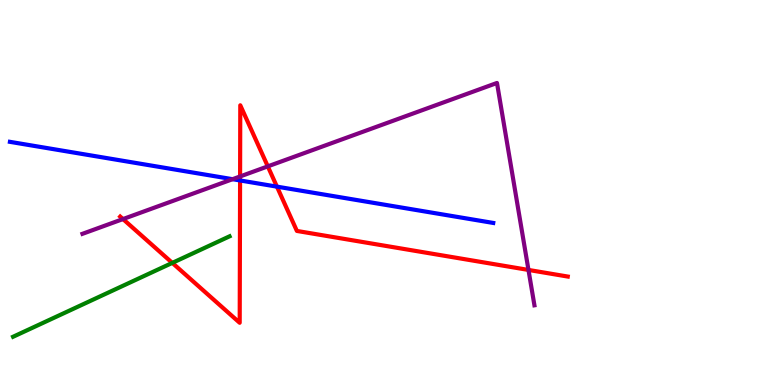[{'lines': ['blue', 'red'], 'intersections': [{'x': 3.1, 'y': 5.31}, {'x': 3.57, 'y': 5.15}]}, {'lines': ['green', 'red'], 'intersections': [{'x': 2.22, 'y': 3.17}]}, {'lines': ['purple', 'red'], 'intersections': [{'x': 1.59, 'y': 4.31}, {'x': 3.1, 'y': 5.42}, {'x': 3.46, 'y': 5.68}, {'x': 6.82, 'y': 2.99}]}, {'lines': ['blue', 'green'], 'intersections': []}, {'lines': ['blue', 'purple'], 'intersections': [{'x': 3.0, 'y': 5.35}]}, {'lines': ['green', 'purple'], 'intersections': []}]